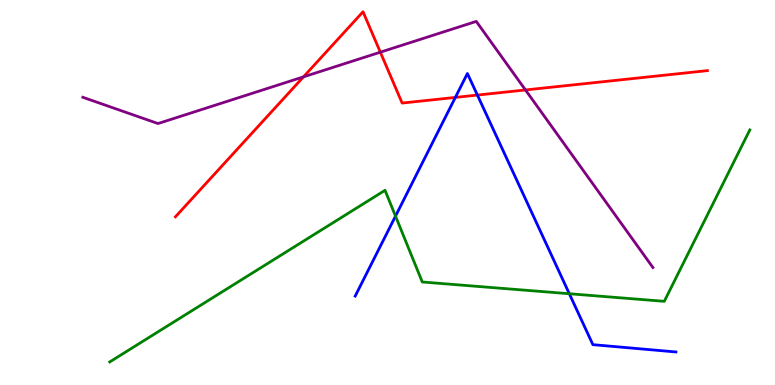[{'lines': ['blue', 'red'], 'intersections': [{'x': 5.88, 'y': 7.47}, {'x': 6.16, 'y': 7.53}]}, {'lines': ['green', 'red'], 'intersections': []}, {'lines': ['purple', 'red'], 'intersections': [{'x': 3.92, 'y': 8.0}, {'x': 4.91, 'y': 8.64}, {'x': 6.78, 'y': 7.66}]}, {'lines': ['blue', 'green'], 'intersections': [{'x': 5.1, 'y': 4.39}, {'x': 7.35, 'y': 2.37}]}, {'lines': ['blue', 'purple'], 'intersections': []}, {'lines': ['green', 'purple'], 'intersections': []}]